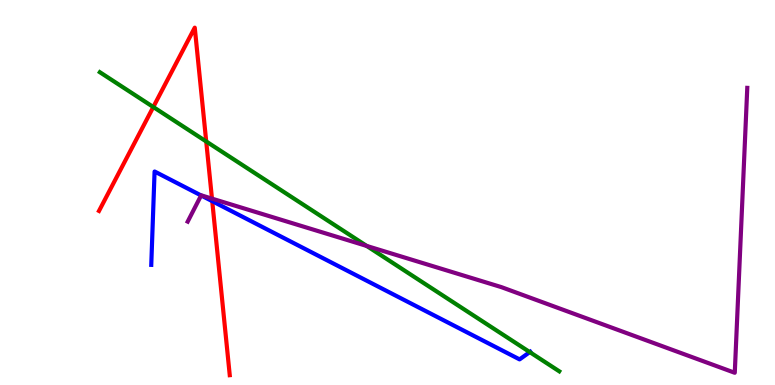[{'lines': ['blue', 'red'], 'intersections': [{'x': 2.74, 'y': 4.77}]}, {'lines': ['green', 'red'], 'intersections': [{'x': 1.98, 'y': 7.22}, {'x': 2.66, 'y': 6.33}]}, {'lines': ['purple', 'red'], 'intersections': [{'x': 2.74, 'y': 4.84}]}, {'lines': ['blue', 'green'], 'intersections': [{'x': 6.84, 'y': 0.855}]}, {'lines': ['blue', 'purple'], 'intersections': [{'x': 2.6, 'y': 4.92}]}, {'lines': ['green', 'purple'], 'intersections': [{'x': 4.73, 'y': 3.61}]}]